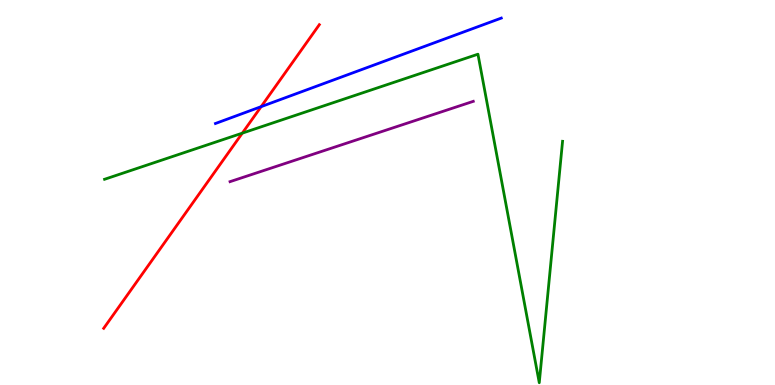[{'lines': ['blue', 'red'], 'intersections': [{'x': 3.37, 'y': 7.23}]}, {'lines': ['green', 'red'], 'intersections': [{'x': 3.13, 'y': 6.54}]}, {'lines': ['purple', 'red'], 'intersections': []}, {'lines': ['blue', 'green'], 'intersections': []}, {'lines': ['blue', 'purple'], 'intersections': []}, {'lines': ['green', 'purple'], 'intersections': []}]